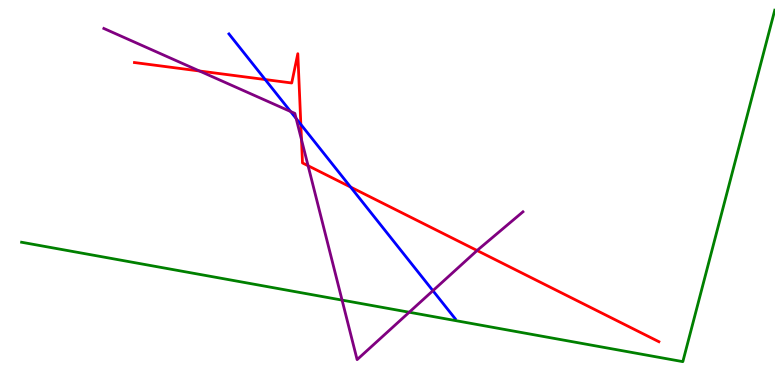[{'lines': ['blue', 'red'], 'intersections': [{'x': 3.42, 'y': 7.93}, {'x': 3.88, 'y': 6.77}, {'x': 4.52, 'y': 5.14}]}, {'lines': ['green', 'red'], 'intersections': []}, {'lines': ['purple', 'red'], 'intersections': [{'x': 2.57, 'y': 8.16}, {'x': 3.89, 'y': 6.37}, {'x': 3.98, 'y': 5.7}, {'x': 6.16, 'y': 3.49}]}, {'lines': ['blue', 'green'], 'intersections': []}, {'lines': ['blue', 'purple'], 'intersections': [{'x': 3.75, 'y': 7.1}, {'x': 3.82, 'y': 6.92}, {'x': 5.59, 'y': 2.45}]}, {'lines': ['green', 'purple'], 'intersections': [{'x': 4.41, 'y': 2.2}, {'x': 5.28, 'y': 1.89}]}]